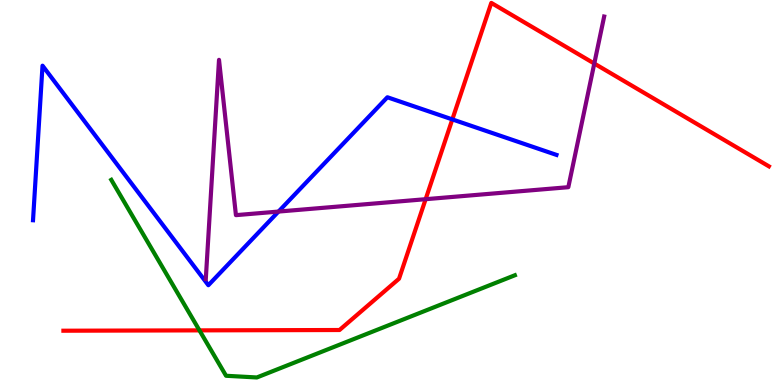[{'lines': ['blue', 'red'], 'intersections': [{'x': 5.84, 'y': 6.9}]}, {'lines': ['green', 'red'], 'intersections': [{'x': 2.57, 'y': 1.42}]}, {'lines': ['purple', 'red'], 'intersections': [{'x': 5.49, 'y': 4.83}, {'x': 7.67, 'y': 8.35}]}, {'lines': ['blue', 'green'], 'intersections': []}, {'lines': ['blue', 'purple'], 'intersections': [{'x': 3.59, 'y': 4.5}]}, {'lines': ['green', 'purple'], 'intersections': []}]